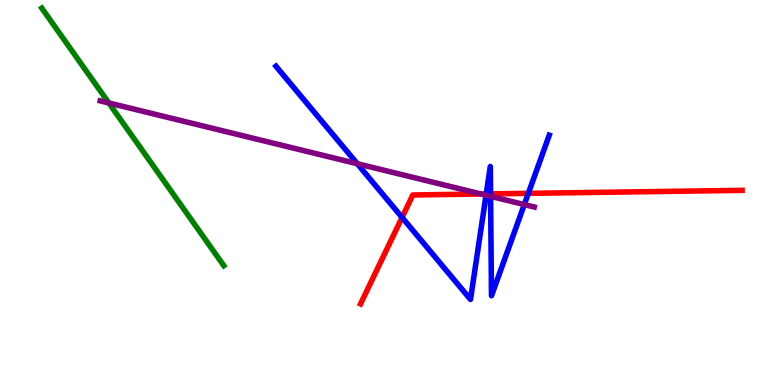[{'lines': ['blue', 'red'], 'intersections': [{'x': 5.19, 'y': 4.35}, {'x': 6.27, 'y': 4.96}, {'x': 6.33, 'y': 4.96}, {'x': 6.82, 'y': 4.98}]}, {'lines': ['green', 'red'], 'intersections': []}, {'lines': ['purple', 'red'], 'intersections': [{'x': 6.21, 'y': 4.96}]}, {'lines': ['blue', 'green'], 'intersections': []}, {'lines': ['blue', 'purple'], 'intersections': [{'x': 4.61, 'y': 5.75}, {'x': 6.27, 'y': 4.93}, {'x': 6.33, 'y': 4.9}, {'x': 6.77, 'y': 4.69}]}, {'lines': ['green', 'purple'], 'intersections': [{'x': 1.4, 'y': 7.33}]}]